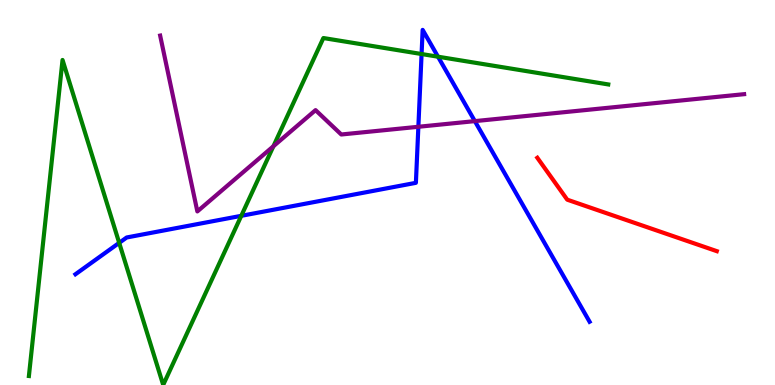[{'lines': ['blue', 'red'], 'intersections': []}, {'lines': ['green', 'red'], 'intersections': []}, {'lines': ['purple', 'red'], 'intersections': []}, {'lines': ['blue', 'green'], 'intersections': [{'x': 1.54, 'y': 3.69}, {'x': 3.11, 'y': 4.39}, {'x': 5.44, 'y': 8.6}, {'x': 5.65, 'y': 8.53}]}, {'lines': ['blue', 'purple'], 'intersections': [{'x': 5.4, 'y': 6.71}, {'x': 6.13, 'y': 6.85}]}, {'lines': ['green', 'purple'], 'intersections': [{'x': 3.53, 'y': 6.2}]}]